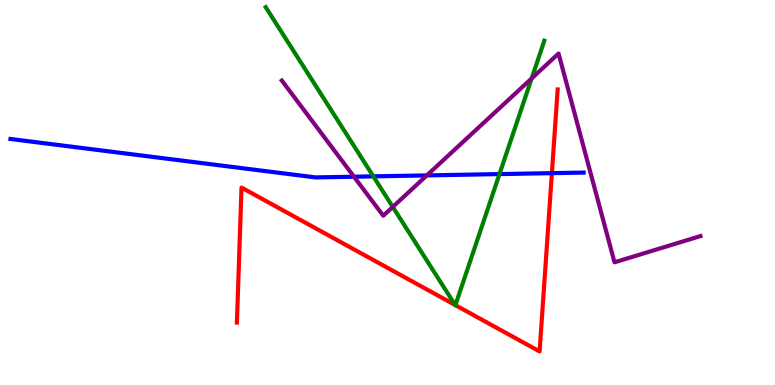[{'lines': ['blue', 'red'], 'intersections': [{'x': 7.12, 'y': 5.5}]}, {'lines': ['green', 'red'], 'intersections': [{'x': 5.87, 'y': 2.08}, {'x': 5.88, 'y': 2.07}]}, {'lines': ['purple', 'red'], 'intersections': []}, {'lines': ['blue', 'green'], 'intersections': [{'x': 4.82, 'y': 5.42}, {'x': 6.44, 'y': 5.48}]}, {'lines': ['blue', 'purple'], 'intersections': [{'x': 4.57, 'y': 5.41}, {'x': 5.51, 'y': 5.44}]}, {'lines': ['green', 'purple'], 'intersections': [{'x': 5.07, 'y': 4.63}, {'x': 6.86, 'y': 7.96}]}]